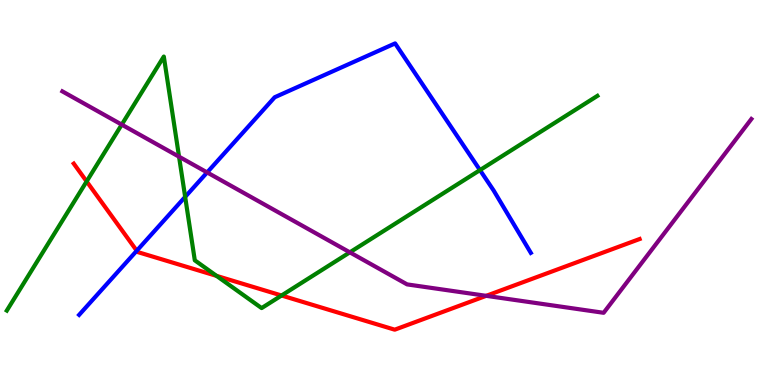[{'lines': ['blue', 'red'], 'intersections': [{'x': 1.76, 'y': 3.49}]}, {'lines': ['green', 'red'], 'intersections': [{'x': 1.12, 'y': 5.29}, {'x': 2.79, 'y': 2.83}, {'x': 3.63, 'y': 2.32}]}, {'lines': ['purple', 'red'], 'intersections': [{'x': 6.27, 'y': 2.32}]}, {'lines': ['blue', 'green'], 'intersections': [{'x': 2.39, 'y': 4.89}, {'x': 6.19, 'y': 5.58}]}, {'lines': ['blue', 'purple'], 'intersections': [{'x': 2.67, 'y': 5.52}]}, {'lines': ['green', 'purple'], 'intersections': [{'x': 1.57, 'y': 6.76}, {'x': 2.31, 'y': 5.93}, {'x': 4.51, 'y': 3.45}]}]